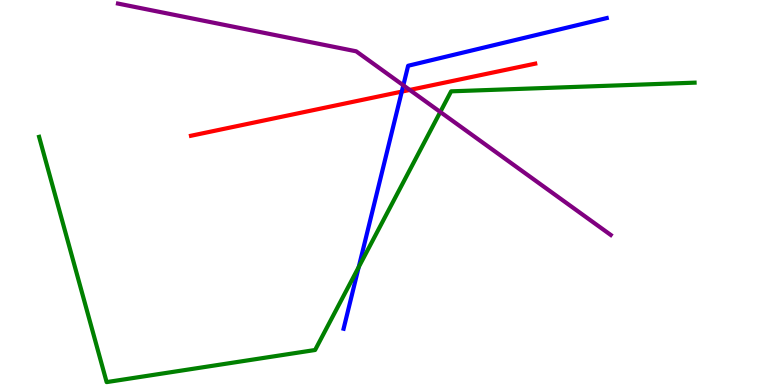[{'lines': ['blue', 'red'], 'intersections': [{'x': 5.18, 'y': 7.62}]}, {'lines': ['green', 'red'], 'intersections': []}, {'lines': ['purple', 'red'], 'intersections': [{'x': 5.29, 'y': 7.66}]}, {'lines': ['blue', 'green'], 'intersections': [{'x': 4.63, 'y': 3.06}]}, {'lines': ['blue', 'purple'], 'intersections': [{'x': 5.2, 'y': 7.78}]}, {'lines': ['green', 'purple'], 'intersections': [{'x': 5.68, 'y': 7.09}]}]